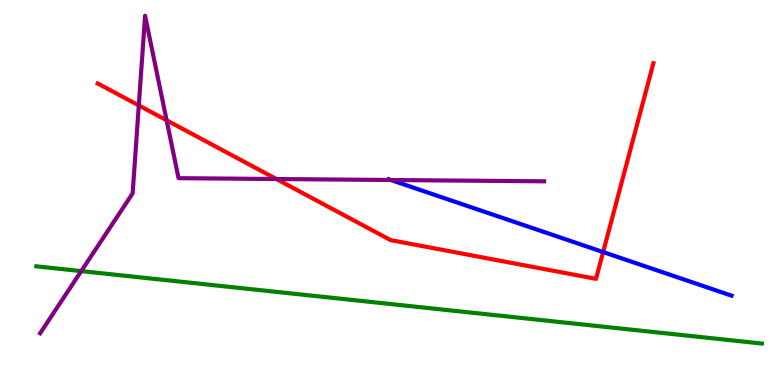[{'lines': ['blue', 'red'], 'intersections': [{'x': 7.78, 'y': 3.45}]}, {'lines': ['green', 'red'], 'intersections': []}, {'lines': ['purple', 'red'], 'intersections': [{'x': 1.79, 'y': 7.26}, {'x': 2.15, 'y': 6.88}, {'x': 3.57, 'y': 5.35}]}, {'lines': ['blue', 'green'], 'intersections': []}, {'lines': ['blue', 'purple'], 'intersections': [{'x': 5.04, 'y': 5.32}]}, {'lines': ['green', 'purple'], 'intersections': [{'x': 1.05, 'y': 2.96}]}]